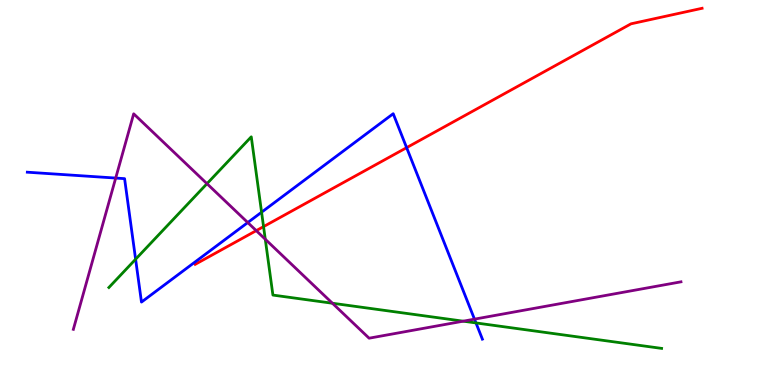[{'lines': ['blue', 'red'], 'intersections': [{'x': 5.25, 'y': 6.16}]}, {'lines': ['green', 'red'], 'intersections': [{'x': 3.4, 'y': 4.11}]}, {'lines': ['purple', 'red'], 'intersections': [{'x': 3.31, 'y': 4.01}]}, {'lines': ['blue', 'green'], 'intersections': [{'x': 1.75, 'y': 3.27}, {'x': 3.38, 'y': 4.49}, {'x': 6.14, 'y': 1.61}]}, {'lines': ['blue', 'purple'], 'intersections': [{'x': 1.49, 'y': 5.38}, {'x': 3.2, 'y': 4.22}, {'x': 6.12, 'y': 1.71}]}, {'lines': ['green', 'purple'], 'intersections': [{'x': 2.67, 'y': 5.23}, {'x': 3.42, 'y': 3.79}, {'x': 4.29, 'y': 2.12}, {'x': 5.98, 'y': 1.66}]}]